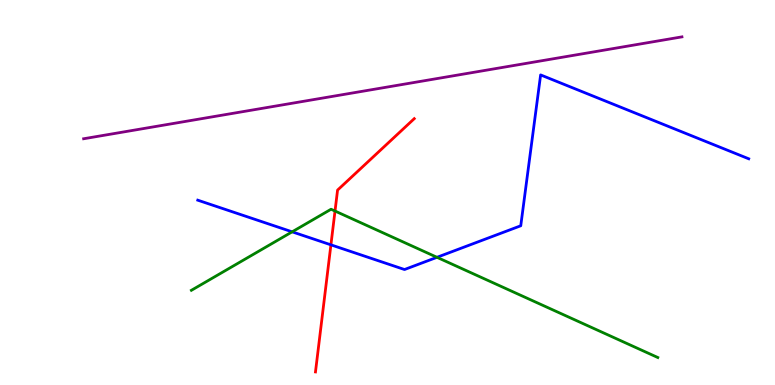[{'lines': ['blue', 'red'], 'intersections': [{'x': 4.27, 'y': 3.64}]}, {'lines': ['green', 'red'], 'intersections': [{'x': 4.32, 'y': 4.52}]}, {'lines': ['purple', 'red'], 'intersections': []}, {'lines': ['blue', 'green'], 'intersections': [{'x': 3.77, 'y': 3.98}, {'x': 5.64, 'y': 3.32}]}, {'lines': ['blue', 'purple'], 'intersections': []}, {'lines': ['green', 'purple'], 'intersections': []}]